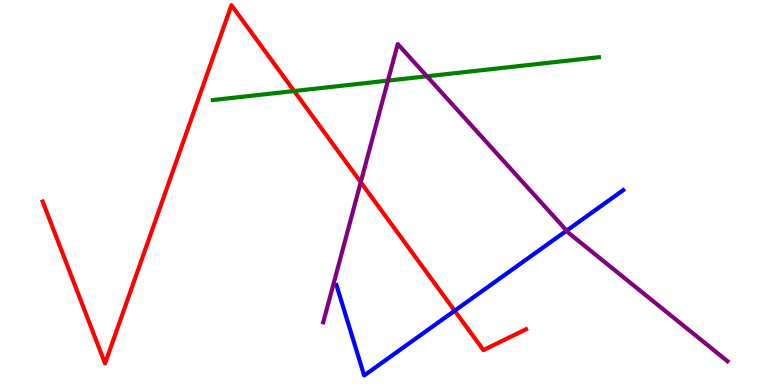[{'lines': ['blue', 'red'], 'intersections': [{'x': 5.87, 'y': 1.93}]}, {'lines': ['green', 'red'], 'intersections': [{'x': 3.8, 'y': 7.64}]}, {'lines': ['purple', 'red'], 'intersections': [{'x': 4.65, 'y': 5.27}]}, {'lines': ['blue', 'green'], 'intersections': []}, {'lines': ['blue', 'purple'], 'intersections': [{'x': 7.31, 'y': 4.01}]}, {'lines': ['green', 'purple'], 'intersections': [{'x': 5.01, 'y': 7.91}, {'x': 5.51, 'y': 8.02}]}]